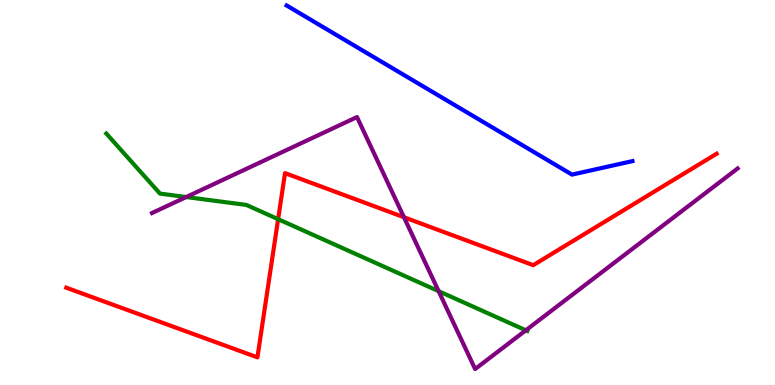[{'lines': ['blue', 'red'], 'intersections': []}, {'lines': ['green', 'red'], 'intersections': [{'x': 3.59, 'y': 4.31}]}, {'lines': ['purple', 'red'], 'intersections': [{'x': 5.21, 'y': 4.36}]}, {'lines': ['blue', 'green'], 'intersections': []}, {'lines': ['blue', 'purple'], 'intersections': []}, {'lines': ['green', 'purple'], 'intersections': [{'x': 2.4, 'y': 4.88}, {'x': 5.66, 'y': 2.44}, {'x': 6.79, 'y': 1.42}]}]